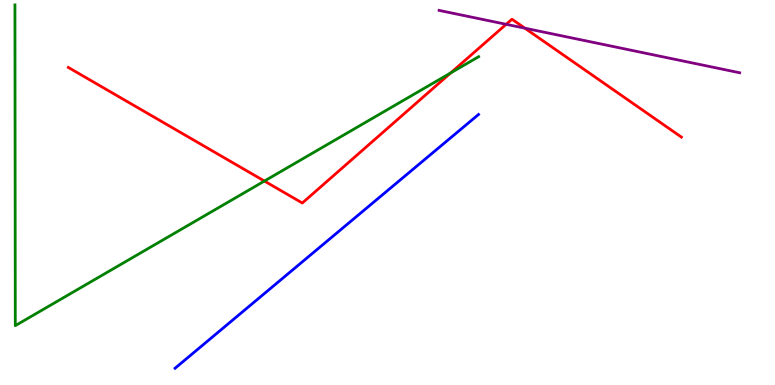[{'lines': ['blue', 'red'], 'intersections': []}, {'lines': ['green', 'red'], 'intersections': [{'x': 3.41, 'y': 5.3}, {'x': 5.82, 'y': 8.11}]}, {'lines': ['purple', 'red'], 'intersections': [{'x': 6.53, 'y': 9.37}, {'x': 6.77, 'y': 9.27}]}, {'lines': ['blue', 'green'], 'intersections': []}, {'lines': ['blue', 'purple'], 'intersections': []}, {'lines': ['green', 'purple'], 'intersections': []}]